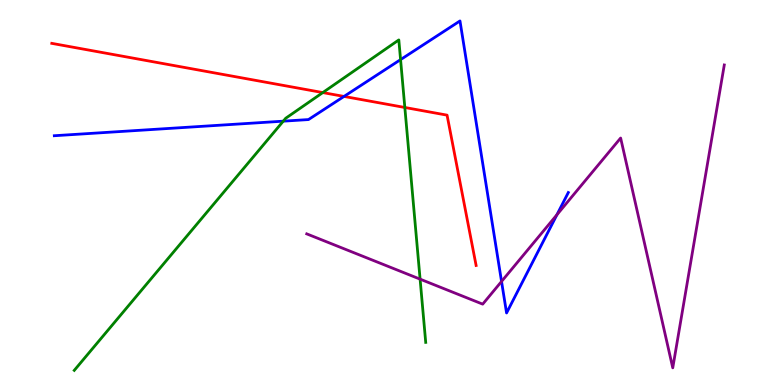[{'lines': ['blue', 'red'], 'intersections': [{'x': 4.44, 'y': 7.5}]}, {'lines': ['green', 'red'], 'intersections': [{'x': 4.17, 'y': 7.6}, {'x': 5.22, 'y': 7.21}]}, {'lines': ['purple', 'red'], 'intersections': []}, {'lines': ['blue', 'green'], 'intersections': [{'x': 3.66, 'y': 6.85}, {'x': 5.17, 'y': 8.45}]}, {'lines': ['blue', 'purple'], 'intersections': [{'x': 6.47, 'y': 2.69}, {'x': 7.19, 'y': 4.42}]}, {'lines': ['green', 'purple'], 'intersections': [{'x': 5.42, 'y': 2.75}]}]